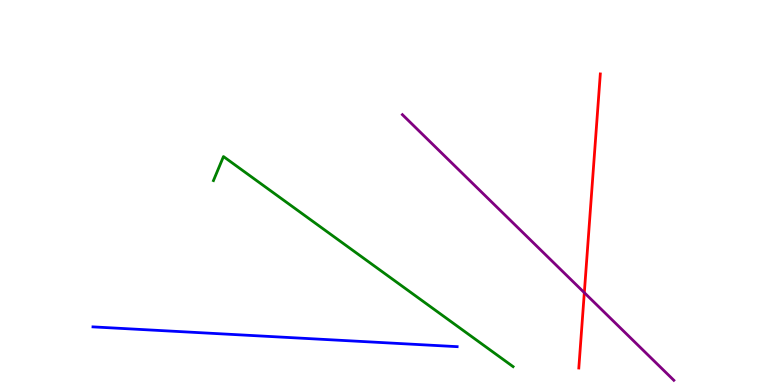[{'lines': ['blue', 'red'], 'intersections': []}, {'lines': ['green', 'red'], 'intersections': []}, {'lines': ['purple', 'red'], 'intersections': [{'x': 7.54, 'y': 2.4}]}, {'lines': ['blue', 'green'], 'intersections': []}, {'lines': ['blue', 'purple'], 'intersections': []}, {'lines': ['green', 'purple'], 'intersections': []}]